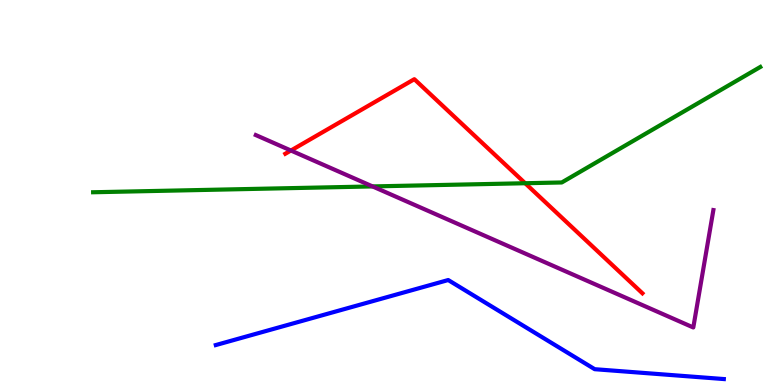[{'lines': ['blue', 'red'], 'intersections': []}, {'lines': ['green', 'red'], 'intersections': [{'x': 6.78, 'y': 5.24}]}, {'lines': ['purple', 'red'], 'intersections': [{'x': 3.75, 'y': 6.09}]}, {'lines': ['blue', 'green'], 'intersections': []}, {'lines': ['blue', 'purple'], 'intersections': []}, {'lines': ['green', 'purple'], 'intersections': [{'x': 4.81, 'y': 5.16}]}]